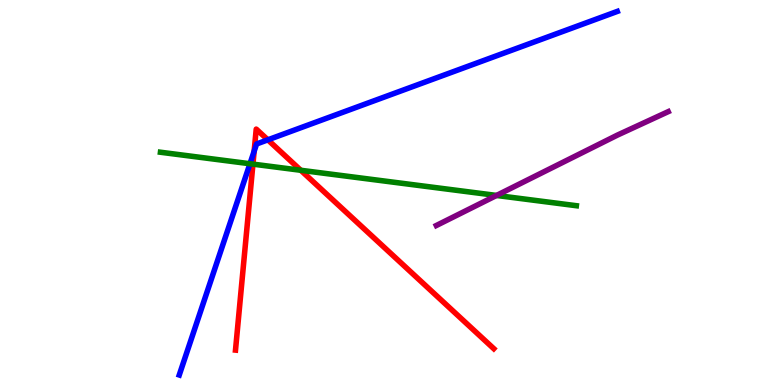[{'lines': ['blue', 'red'], 'intersections': [{'x': 3.28, 'y': 6.07}, {'x': 3.46, 'y': 6.37}]}, {'lines': ['green', 'red'], 'intersections': [{'x': 3.26, 'y': 5.74}, {'x': 3.88, 'y': 5.58}]}, {'lines': ['purple', 'red'], 'intersections': []}, {'lines': ['blue', 'green'], 'intersections': [{'x': 3.23, 'y': 5.75}]}, {'lines': ['blue', 'purple'], 'intersections': []}, {'lines': ['green', 'purple'], 'intersections': [{'x': 6.41, 'y': 4.92}]}]